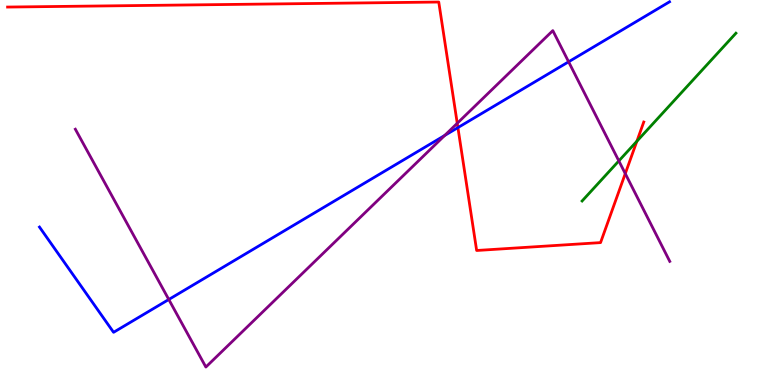[{'lines': ['blue', 'red'], 'intersections': [{'x': 5.91, 'y': 6.69}]}, {'lines': ['green', 'red'], 'intersections': [{'x': 8.22, 'y': 6.33}]}, {'lines': ['purple', 'red'], 'intersections': [{'x': 5.9, 'y': 6.8}, {'x': 8.07, 'y': 5.49}]}, {'lines': ['blue', 'green'], 'intersections': []}, {'lines': ['blue', 'purple'], 'intersections': [{'x': 2.18, 'y': 2.22}, {'x': 5.74, 'y': 6.48}, {'x': 7.34, 'y': 8.39}]}, {'lines': ['green', 'purple'], 'intersections': [{'x': 7.99, 'y': 5.82}]}]